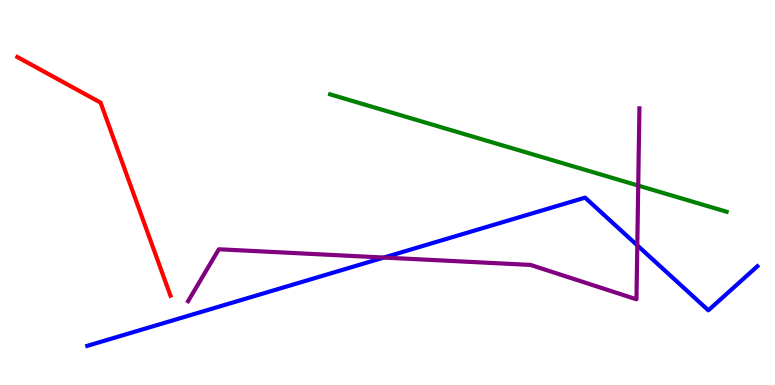[{'lines': ['blue', 'red'], 'intersections': []}, {'lines': ['green', 'red'], 'intersections': []}, {'lines': ['purple', 'red'], 'intersections': []}, {'lines': ['blue', 'green'], 'intersections': []}, {'lines': ['blue', 'purple'], 'intersections': [{'x': 4.95, 'y': 3.31}, {'x': 8.22, 'y': 3.63}]}, {'lines': ['green', 'purple'], 'intersections': [{'x': 8.24, 'y': 5.18}]}]